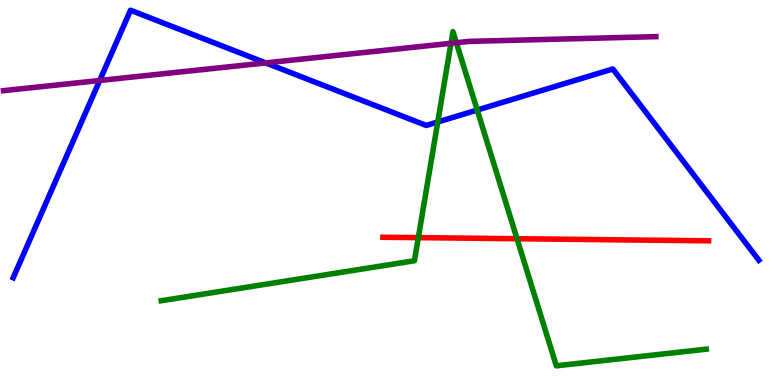[{'lines': ['blue', 'red'], 'intersections': []}, {'lines': ['green', 'red'], 'intersections': [{'x': 5.4, 'y': 3.83}, {'x': 6.67, 'y': 3.8}]}, {'lines': ['purple', 'red'], 'intersections': []}, {'lines': ['blue', 'green'], 'intersections': [{'x': 5.65, 'y': 6.83}, {'x': 6.16, 'y': 7.14}]}, {'lines': ['blue', 'purple'], 'intersections': [{'x': 1.29, 'y': 7.91}, {'x': 3.43, 'y': 8.37}]}, {'lines': ['green', 'purple'], 'intersections': [{'x': 5.82, 'y': 8.88}, {'x': 5.89, 'y': 8.89}]}]